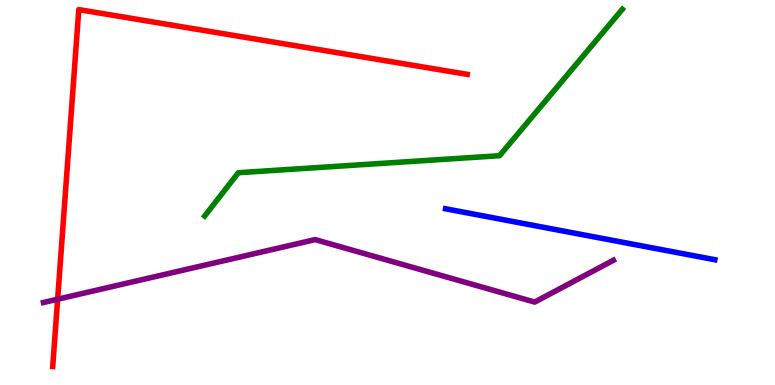[{'lines': ['blue', 'red'], 'intersections': []}, {'lines': ['green', 'red'], 'intersections': []}, {'lines': ['purple', 'red'], 'intersections': [{'x': 0.744, 'y': 2.23}]}, {'lines': ['blue', 'green'], 'intersections': []}, {'lines': ['blue', 'purple'], 'intersections': []}, {'lines': ['green', 'purple'], 'intersections': []}]